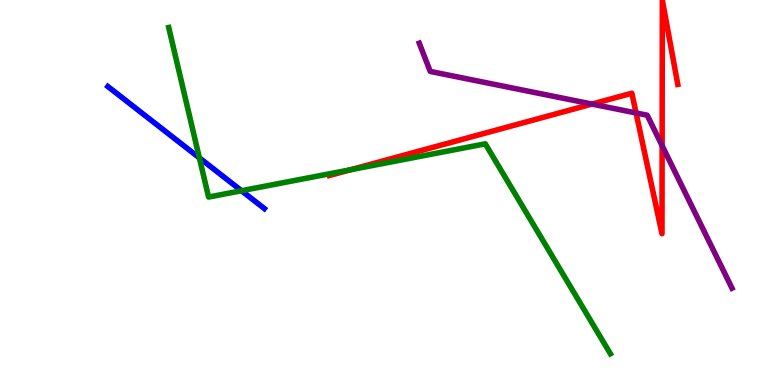[{'lines': ['blue', 'red'], 'intersections': []}, {'lines': ['green', 'red'], 'intersections': [{'x': 4.52, 'y': 5.59}]}, {'lines': ['purple', 'red'], 'intersections': [{'x': 7.64, 'y': 7.3}, {'x': 8.21, 'y': 7.07}, {'x': 8.54, 'y': 6.22}]}, {'lines': ['blue', 'green'], 'intersections': [{'x': 2.57, 'y': 5.9}, {'x': 3.12, 'y': 5.05}]}, {'lines': ['blue', 'purple'], 'intersections': []}, {'lines': ['green', 'purple'], 'intersections': []}]